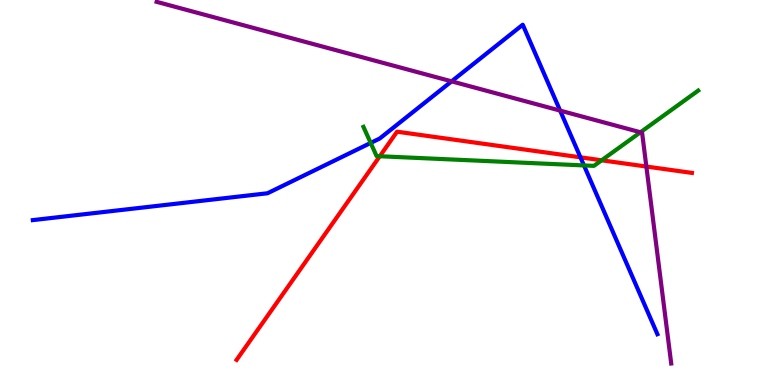[{'lines': ['blue', 'red'], 'intersections': [{'x': 7.49, 'y': 5.91}]}, {'lines': ['green', 'red'], 'intersections': [{'x': 4.9, 'y': 5.94}, {'x': 7.76, 'y': 5.84}]}, {'lines': ['purple', 'red'], 'intersections': [{'x': 8.34, 'y': 5.67}]}, {'lines': ['blue', 'green'], 'intersections': [{'x': 4.78, 'y': 6.29}, {'x': 7.54, 'y': 5.7}]}, {'lines': ['blue', 'purple'], 'intersections': [{'x': 5.83, 'y': 7.89}, {'x': 7.23, 'y': 7.13}]}, {'lines': ['green', 'purple'], 'intersections': [{'x': 8.26, 'y': 6.56}]}]